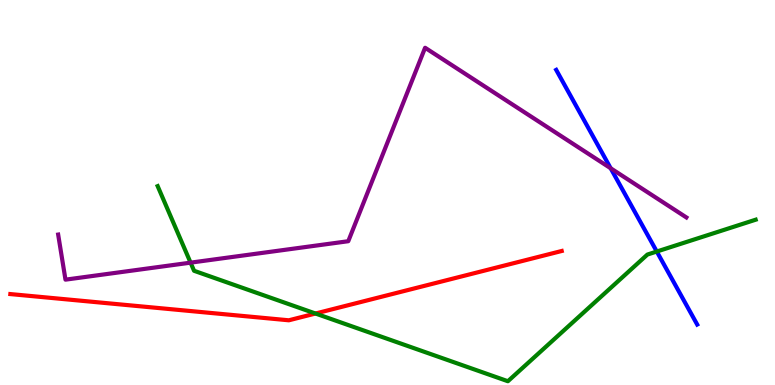[{'lines': ['blue', 'red'], 'intersections': []}, {'lines': ['green', 'red'], 'intersections': [{'x': 4.07, 'y': 1.86}]}, {'lines': ['purple', 'red'], 'intersections': []}, {'lines': ['blue', 'green'], 'intersections': [{'x': 8.47, 'y': 3.47}]}, {'lines': ['blue', 'purple'], 'intersections': [{'x': 7.88, 'y': 5.63}]}, {'lines': ['green', 'purple'], 'intersections': [{'x': 2.46, 'y': 3.18}]}]